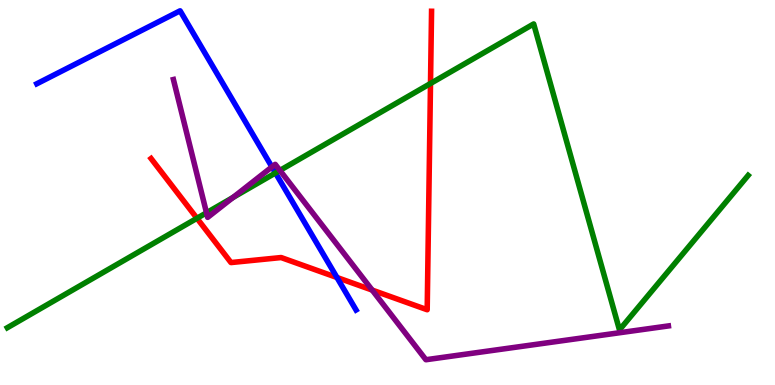[{'lines': ['blue', 'red'], 'intersections': [{'x': 4.35, 'y': 2.79}]}, {'lines': ['green', 'red'], 'intersections': [{'x': 2.54, 'y': 4.33}, {'x': 5.55, 'y': 7.83}]}, {'lines': ['purple', 'red'], 'intersections': [{'x': 4.8, 'y': 2.47}]}, {'lines': ['blue', 'green'], 'intersections': [{'x': 3.55, 'y': 5.51}]}, {'lines': ['blue', 'purple'], 'intersections': [{'x': 3.51, 'y': 5.66}]}, {'lines': ['green', 'purple'], 'intersections': [{'x': 2.66, 'y': 4.47}, {'x': 3.01, 'y': 4.87}, {'x': 3.61, 'y': 5.57}]}]